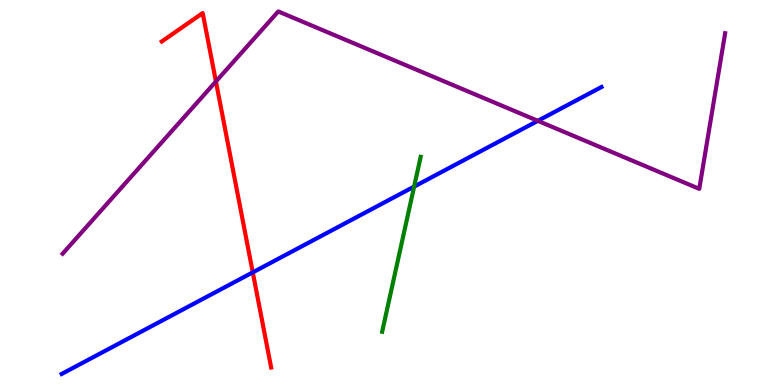[{'lines': ['blue', 'red'], 'intersections': [{'x': 3.26, 'y': 2.93}]}, {'lines': ['green', 'red'], 'intersections': []}, {'lines': ['purple', 'red'], 'intersections': [{'x': 2.79, 'y': 7.88}]}, {'lines': ['blue', 'green'], 'intersections': [{'x': 5.34, 'y': 5.15}]}, {'lines': ['blue', 'purple'], 'intersections': [{'x': 6.94, 'y': 6.86}]}, {'lines': ['green', 'purple'], 'intersections': []}]